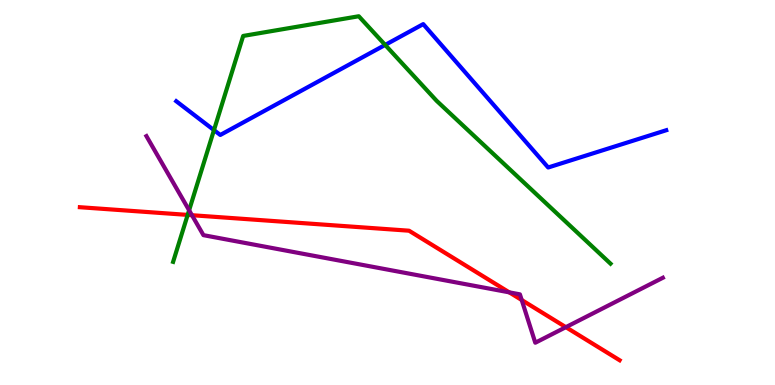[{'lines': ['blue', 'red'], 'intersections': []}, {'lines': ['green', 'red'], 'intersections': [{'x': 2.42, 'y': 4.42}]}, {'lines': ['purple', 'red'], 'intersections': [{'x': 2.48, 'y': 4.41}, {'x': 6.57, 'y': 2.41}, {'x': 6.73, 'y': 2.21}, {'x': 7.3, 'y': 1.5}]}, {'lines': ['blue', 'green'], 'intersections': [{'x': 2.76, 'y': 6.62}, {'x': 4.97, 'y': 8.83}]}, {'lines': ['blue', 'purple'], 'intersections': []}, {'lines': ['green', 'purple'], 'intersections': [{'x': 2.44, 'y': 4.54}]}]